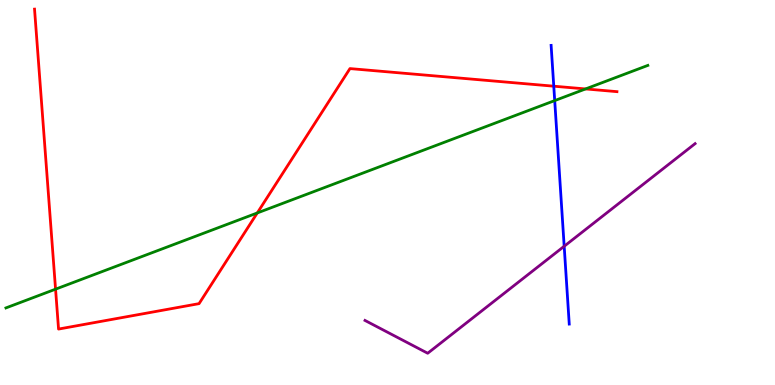[{'lines': ['blue', 'red'], 'intersections': [{'x': 7.15, 'y': 7.76}]}, {'lines': ['green', 'red'], 'intersections': [{'x': 0.717, 'y': 2.49}, {'x': 3.32, 'y': 4.47}, {'x': 7.56, 'y': 7.69}]}, {'lines': ['purple', 'red'], 'intersections': []}, {'lines': ['blue', 'green'], 'intersections': [{'x': 7.16, 'y': 7.39}]}, {'lines': ['blue', 'purple'], 'intersections': [{'x': 7.28, 'y': 3.6}]}, {'lines': ['green', 'purple'], 'intersections': []}]